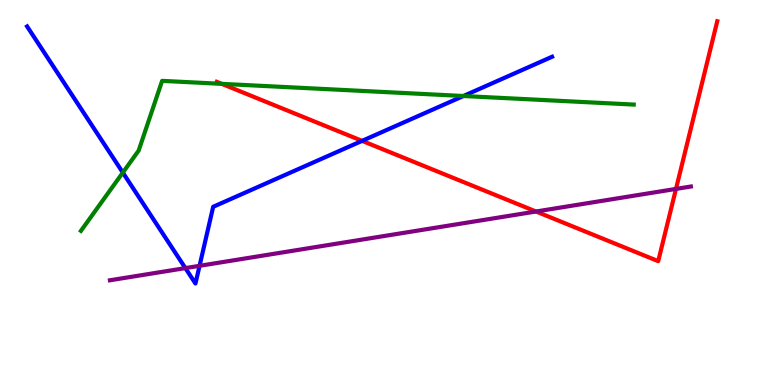[{'lines': ['blue', 'red'], 'intersections': [{'x': 4.67, 'y': 6.34}]}, {'lines': ['green', 'red'], 'intersections': [{'x': 2.86, 'y': 7.82}]}, {'lines': ['purple', 'red'], 'intersections': [{'x': 6.92, 'y': 4.51}, {'x': 8.72, 'y': 5.09}]}, {'lines': ['blue', 'green'], 'intersections': [{'x': 1.58, 'y': 5.52}, {'x': 5.98, 'y': 7.51}]}, {'lines': ['blue', 'purple'], 'intersections': [{'x': 2.39, 'y': 3.04}, {'x': 2.57, 'y': 3.1}]}, {'lines': ['green', 'purple'], 'intersections': []}]